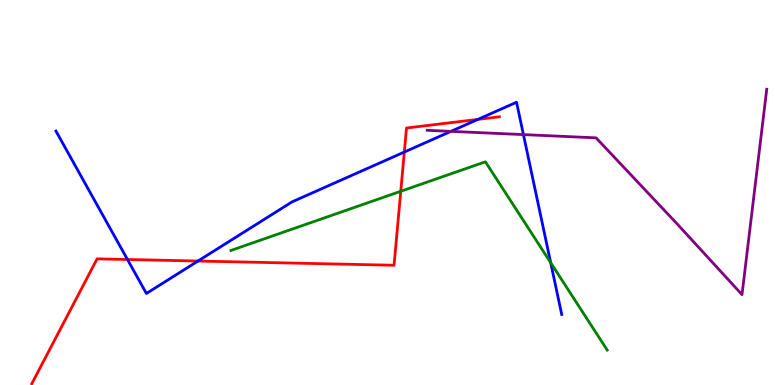[{'lines': ['blue', 'red'], 'intersections': [{'x': 1.64, 'y': 3.26}, {'x': 2.55, 'y': 3.22}, {'x': 5.22, 'y': 6.05}, {'x': 6.17, 'y': 6.9}]}, {'lines': ['green', 'red'], 'intersections': [{'x': 5.17, 'y': 5.03}]}, {'lines': ['purple', 'red'], 'intersections': []}, {'lines': ['blue', 'green'], 'intersections': [{'x': 7.11, 'y': 3.18}]}, {'lines': ['blue', 'purple'], 'intersections': [{'x': 5.82, 'y': 6.59}, {'x': 6.75, 'y': 6.5}]}, {'lines': ['green', 'purple'], 'intersections': []}]